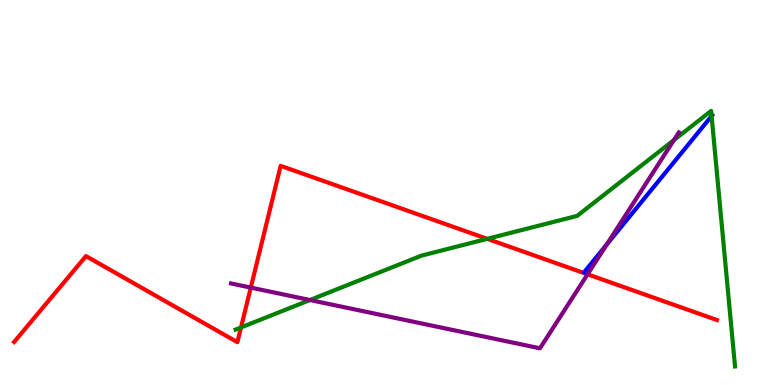[{'lines': ['blue', 'red'], 'intersections': []}, {'lines': ['green', 'red'], 'intersections': [{'x': 3.11, 'y': 1.49}, {'x': 6.29, 'y': 3.8}]}, {'lines': ['purple', 'red'], 'intersections': [{'x': 3.24, 'y': 2.53}, {'x': 7.58, 'y': 2.88}]}, {'lines': ['blue', 'green'], 'intersections': [{'x': 9.18, 'y': 6.99}]}, {'lines': ['blue', 'purple'], 'intersections': [{'x': 7.83, 'y': 3.65}]}, {'lines': ['green', 'purple'], 'intersections': [{'x': 4.0, 'y': 2.21}, {'x': 8.7, 'y': 6.36}]}]